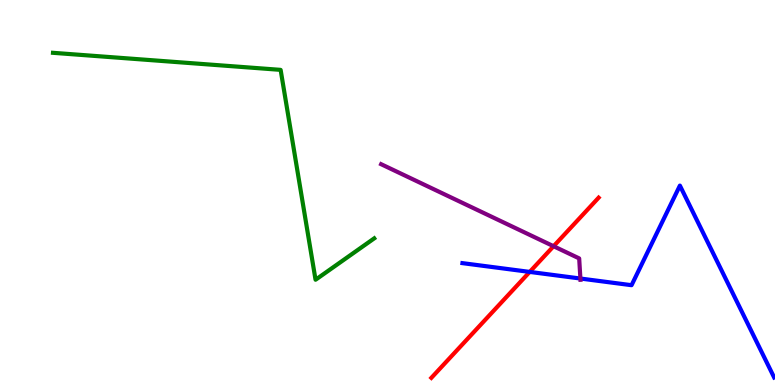[{'lines': ['blue', 'red'], 'intersections': [{'x': 6.83, 'y': 2.94}]}, {'lines': ['green', 'red'], 'intersections': []}, {'lines': ['purple', 'red'], 'intersections': [{'x': 7.14, 'y': 3.6}]}, {'lines': ['blue', 'green'], 'intersections': []}, {'lines': ['blue', 'purple'], 'intersections': [{'x': 7.49, 'y': 2.77}]}, {'lines': ['green', 'purple'], 'intersections': []}]